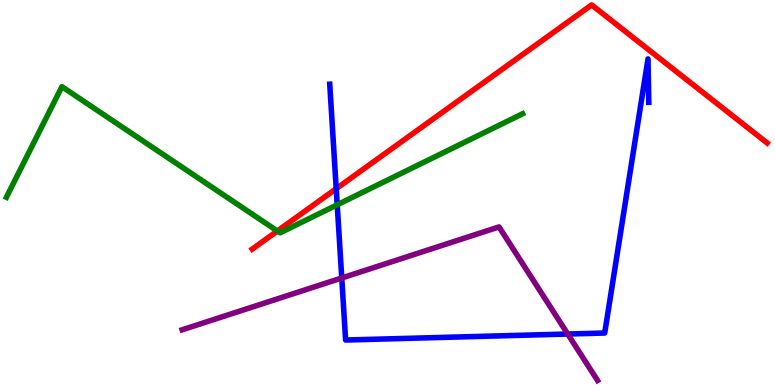[{'lines': ['blue', 'red'], 'intersections': [{'x': 4.34, 'y': 5.1}]}, {'lines': ['green', 'red'], 'intersections': [{'x': 3.58, 'y': 4.0}]}, {'lines': ['purple', 'red'], 'intersections': []}, {'lines': ['blue', 'green'], 'intersections': [{'x': 4.35, 'y': 4.68}]}, {'lines': ['blue', 'purple'], 'intersections': [{'x': 4.41, 'y': 2.78}, {'x': 7.33, 'y': 1.32}]}, {'lines': ['green', 'purple'], 'intersections': []}]